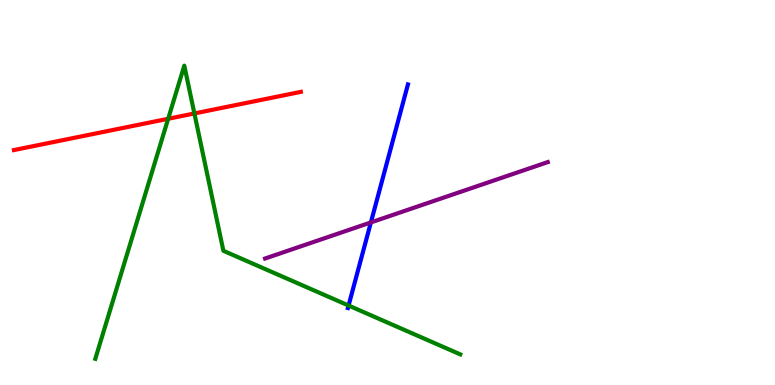[{'lines': ['blue', 'red'], 'intersections': []}, {'lines': ['green', 'red'], 'intersections': [{'x': 2.17, 'y': 6.91}, {'x': 2.51, 'y': 7.05}]}, {'lines': ['purple', 'red'], 'intersections': []}, {'lines': ['blue', 'green'], 'intersections': [{'x': 4.5, 'y': 2.06}]}, {'lines': ['blue', 'purple'], 'intersections': [{'x': 4.79, 'y': 4.22}]}, {'lines': ['green', 'purple'], 'intersections': []}]